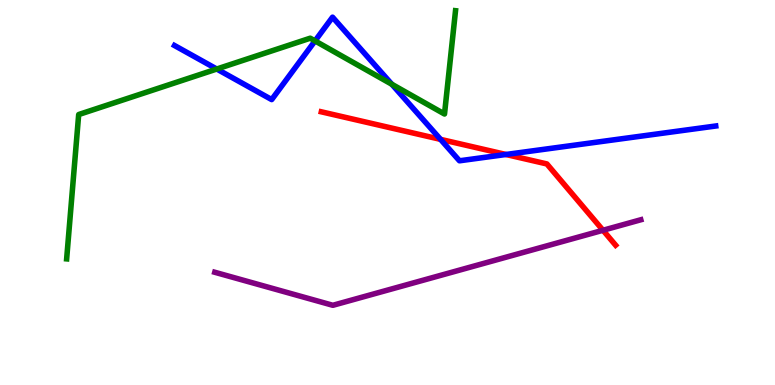[{'lines': ['blue', 'red'], 'intersections': [{'x': 5.68, 'y': 6.38}, {'x': 6.53, 'y': 5.99}]}, {'lines': ['green', 'red'], 'intersections': []}, {'lines': ['purple', 'red'], 'intersections': [{'x': 7.78, 'y': 4.02}]}, {'lines': ['blue', 'green'], 'intersections': [{'x': 2.8, 'y': 8.21}, {'x': 4.06, 'y': 8.94}, {'x': 5.06, 'y': 7.81}]}, {'lines': ['blue', 'purple'], 'intersections': []}, {'lines': ['green', 'purple'], 'intersections': []}]